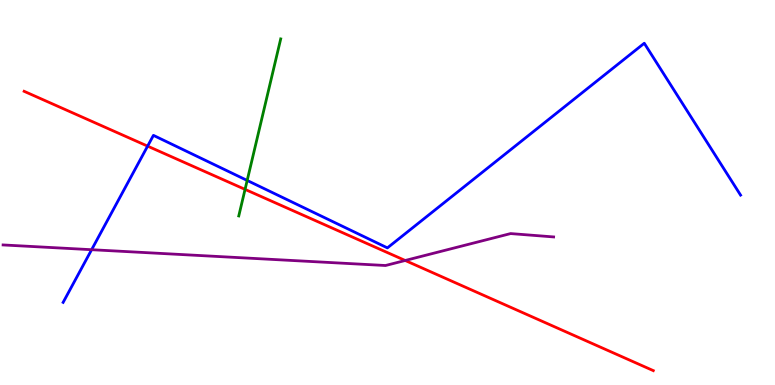[{'lines': ['blue', 'red'], 'intersections': [{'x': 1.9, 'y': 6.2}]}, {'lines': ['green', 'red'], 'intersections': [{'x': 3.16, 'y': 5.08}]}, {'lines': ['purple', 'red'], 'intersections': [{'x': 5.23, 'y': 3.23}]}, {'lines': ['blue', 'green'], 'intersections': [{'x': 3.19, 'y': 5.31}]}, {'lines': ['blue', 'purple'], 'intersections': [{'x': 1.18, 'y': 3.51}]}, {'lines': ['green', 'purple'], 'intersections': []}]